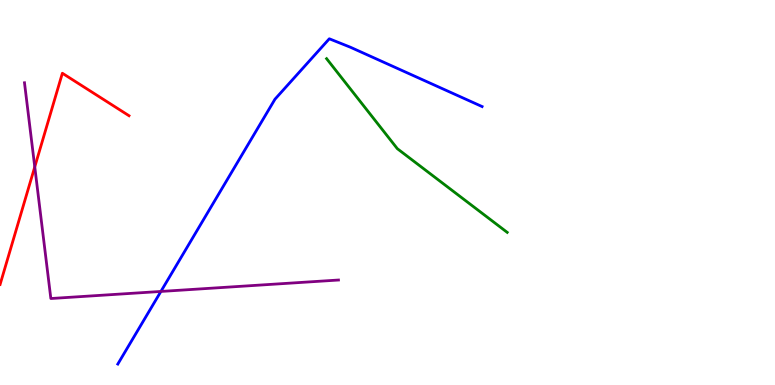[{'lines': ['blue', 'red'], 'intersections': []}, {'lines': ['green', 'red'], 'intersections': []}, {'lines': ['purple', 'red'], 'intersections': [{'x': 0.449, 'y': 5.67}]}, {'lines': ['blue', 'green'], 'intersections': []}, {'lines': ['blue', 'purple'], 'intersections': [{'x': 2.08, 'y': 2.43}]}, {'lines': ['green', 'purple'], 'intersections': []}]